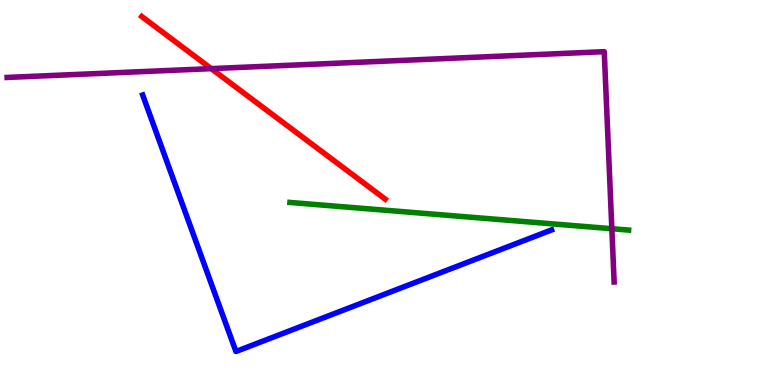[{'lines': ['blue', 'red'], 'intersections': []}, {'lines': ['green', 'red'], 'intersections': []}, {'lines': ['purple', 'red'], 'intersections': [{'x': 2.73, 'y': 8.22}]}, {'lines': ['blue', 'green'], 'intersections': []}, {'lines': ['blue', 'purple'], 'intersections': []}, {'lines': ['green', 'purple'], 'intersections': [{'x': 7.89, 'y': 4.06}]}]